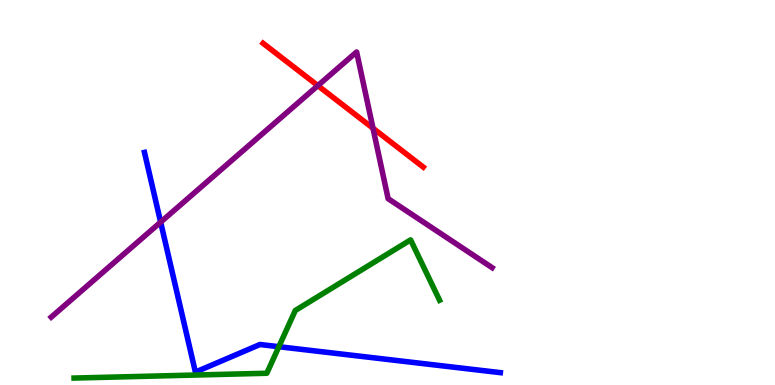[{'lines': ['blue', 'red'], 'intersections': []}, {'lines': ['green', 'red'], 'intersections': []}, {'lines': ['purple', 'red'], 'intersections': [{'x': 4.1, 'y': 7.78}, {'x': 4.81, 'y': 6.67}]}, {'lines': ['blue', 'green'], 'intersections': [{'x': 3.6, 'y': 0.995}]}, {'lines': ['blue', 'purple'], 'intersections': [{'x': 2.07, 'y': 4.23}]}, {'lines': ['green', 'purple'], 'intersections': []}]